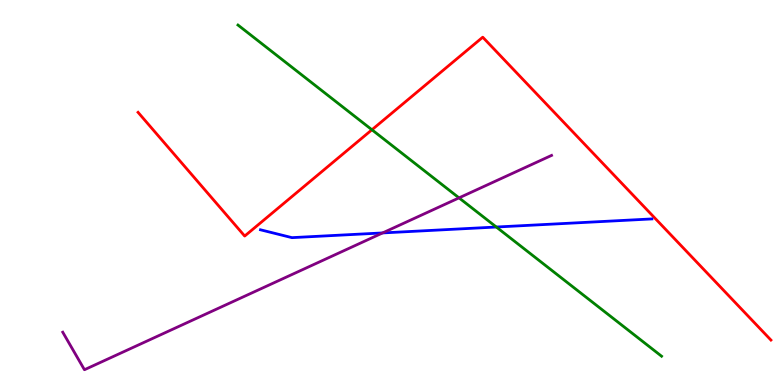[{'lines': ['blue', 'red'], 'intersections': []}, {'lines': ['green', 'red'], 'intersections': [{'x': 4.8, 'y': 6.63}]}, {'lines': ['purple', 'red'], 'intersections': []}, {'lines': ['blue', 'green'], 'intersections': [{'x': 6.4, 'y': 4.1}]}, {'lines': ['blue', 'purple'], 'intersections': [{'x': 4.94, 'y': 3.95}]}, {'lines': ['green', 'purple'], 'intersections': [{'x': 5.92, 'y': 4.86}]}]